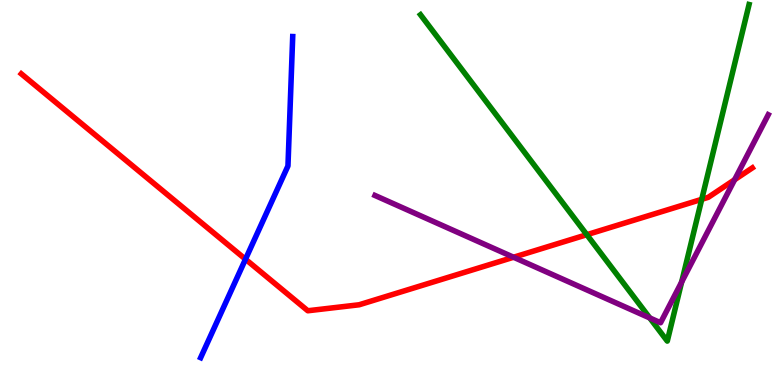[{'lines': ['blue', 'red'], 'intersections': [{'x': 3.17, 'y': 3.27}]}, {'lines': ['green', 'red'], 'intersections': [{'x': 7.57, 'y': 3.9}, {'x': 9.05, 'y': 4.82}]}, {'lines': ['purple', 'red'], 'intersections': [{'x': 6.63, 'y': 3.32}, {'x': 9.48, 'y': 5.33}]}, {'lines': ['blue', 'green'], 'intersections': []}, {'lines': ['blue', 'purple'], 'intersections': []}, {'lines': ['green', 'purple'], 'intersections': [{'x': 8.38, 'y': 1.74}, {'x': 8.8, 'y': 2.67}]}]